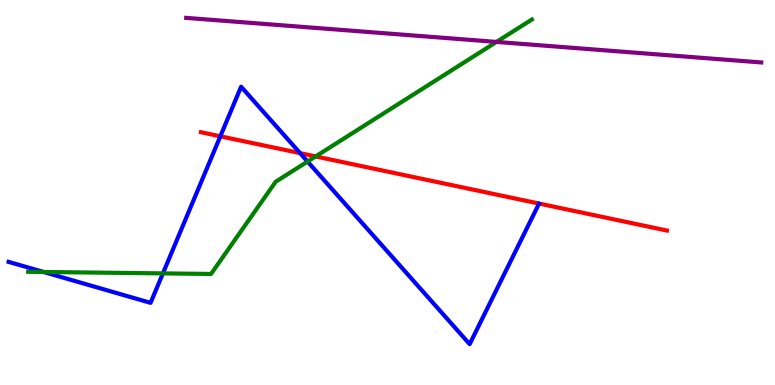[{'lines': ['blue', 'red'], 'intersections': [{'x': 2.84, 'y': 6.46}, {'x': 3.87, 'y': 6.02}]}, {'lines': ['green', 'red'], 'intersections': [{'x': 4.07, 'y': 5.94}]}, {'lines': ['purple', 'red'], 'intersections': []}, {'lines': ['blue', 'green'], 'intersections': [{'x': 0.563, 'y': 2.94}, {'x': 2.1, 'y': 2.9}, {'x': 3.97, 'y': 5.8}]}, {'lines': ['blue', 'purple'], 'intersections': []}, {'lines': ['green', 'purple'], 'intersections': [{'x': 6.41, 'y': 8.91}]}]